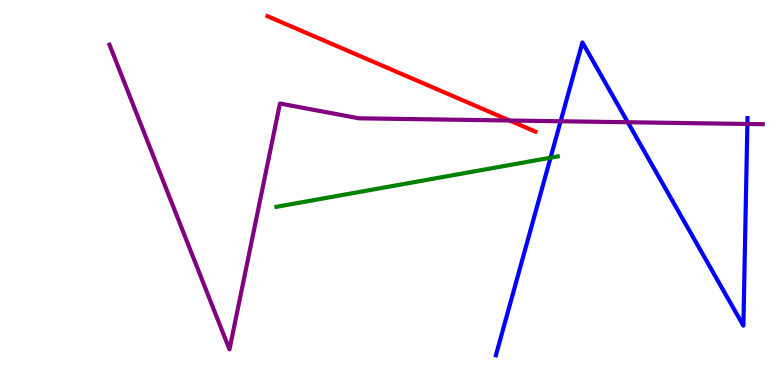[{'lines': ['blue', 'red'], 'intersections': []}, {'lines': ['green', 'red'], 'intersections': []}, {'lines': ['purple', 'red'], 'intersections': [{'x': 6.58, 'y': 6.87}]}, {'lines': ['blue', 'green'], 'intersections': [{'x': 7.1, 'y': 5.9}]}, {'lines': ['blue', 'purple'], 'intersections': [{'x': 7.23, 'y': 6.85}, {'x': 8.1, 'y': 6.83}, {'x': 9.64, 'y': 6.78}]}, {'lines': ['green', 'purple'], 'intersections': []}]